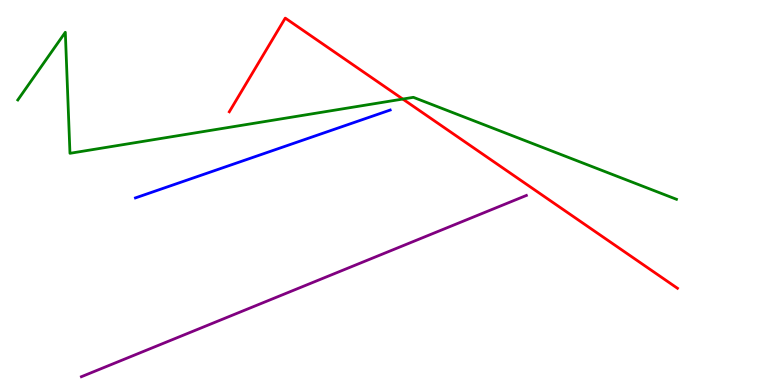[{'lines': ['blue', 'red'], 'intersections': []}, {'lines': ['green', 'red'], 'intersections': [{'x': 5.2, 'y': 7.43}]}, {'lines': ['purple', 'red'], 'intersections': []}, {'lines': ['blue', 'green'], 'intersections': []}, {'lines': ['blue', 'purple'], 'intersections': []}, {'lines': ['green', 'purple'], 'intersections': []}]